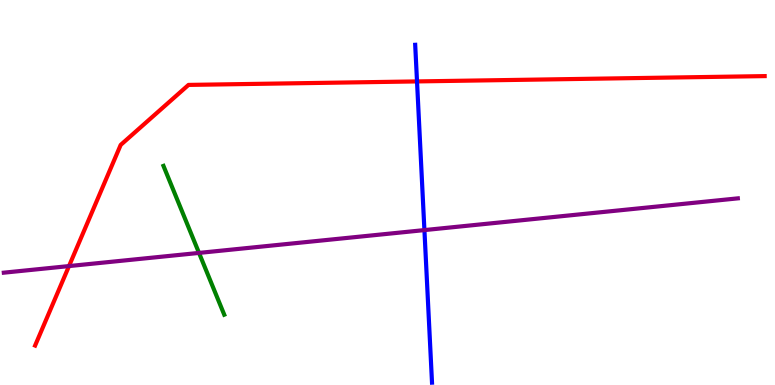[{'lines': ['blue', 'red'], 'intersections': [{'x': 5.38, 'y': 7.89}]}, {'lines': ['green', 'red'], 'intersections': []}, {'lines': ['purple', 'red'], 'intersections': [{'x': 0.89, 'y': 3.09}]}, {'lines': ['blue', 'green'], 'intersections': []}, {'lines': ['blue', 'purple'], 'intersections': [{'x': 5.48, 'y': 4.02}]}, {'lines': ['green', 'purple'], 'intersections': [{'x': 2.57, 'y': 3.43}]}]